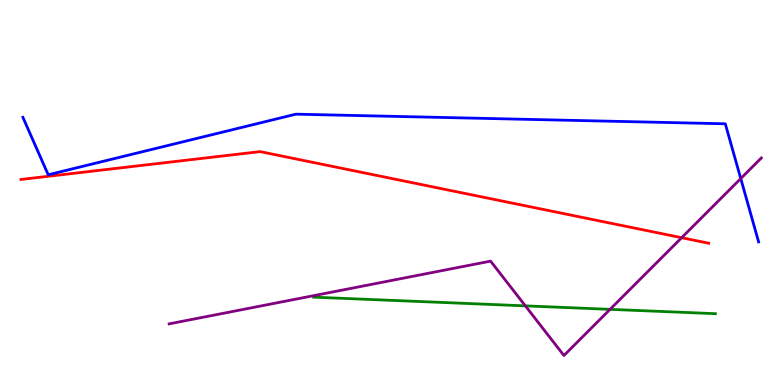[{'lines': ['blue', 'red'], 'intersections': []}, {'lines': ['green', 'red'], 'intersections': []}, {'lines': ['purple', 'red'], 'intersections': [{'x': 8.8, 'y': 3.83}]}, {'lines': ['blue', 'green'], 'intersections': []}, {'lines': ['blue', 'purple'], 'intersections': [{'x': 9.56, 'y': 5.36}]}, {'lines': ['green', 'purple'], 'intersections': [{'x': 6.78, 'y': 2.06}, {'x': 7.87, 'y': 1.97}]}]